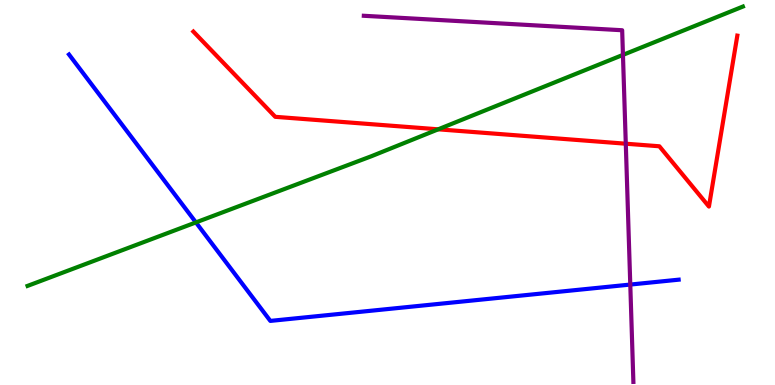[{'lines': ['blue', 'red'], 'intersections': []}, {'lines': ['green', 'red'], 'intersections': [{'x': 5.65, 'y': 6.64}]}, {'lines': ['purple', 'red'], 'intersections': [{'x': 8.07, 'y': 6.27}]}, {'lines': ['blue', 'green'], 'intersections': [{'x': 2.53, 'y': 4.22}]}, {'lines': ['blue', 'purple'], 'intersections': [{'x': 8.13, 'y': 2.61}]}, {'lines': ['green', 'purple'], 'intersections': [{'x': 8.04, 'y': 8.57}]}]